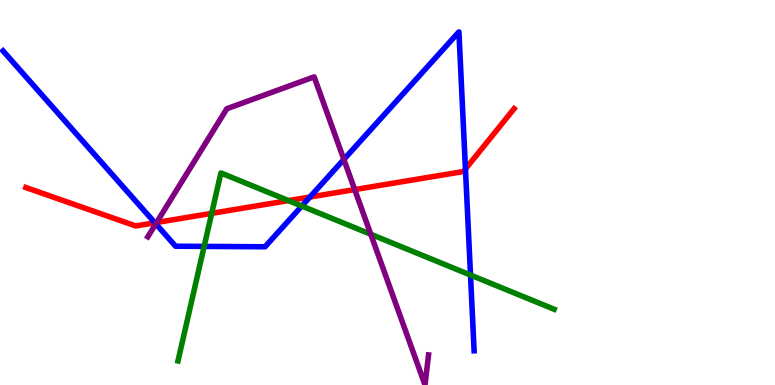[{'lines': ['blue', 'red'], 'intersections': [{'x': 2.0, 'y': 4.21}, {'x': 4.0, 'y': 4.88}, {'x': 6.01, 'y': 5.61}]}, {'lines': ['green', 'red'], 'intersections': [{'x': 2.73, 'y': 4.46}, {'x': 3.72, 'y': 4.79}]}, {'lines': ['purple', 'red'], 'intersections': [{'x': 2.02, 'y': 4.22}, {'x': 4.58, 'y': 5.08}]}, {'lines': ['blue', 'green'], 'intersections': [{'x': 2.63, 'y': 3.6}, {'x': 3.89, 'y': 4.65}, {'x': 6.07, 'y': 2.86}]}, {'lines': ['blue', 'purple'], 'intersections': [{'x': 2.01, 'y': 4.19}, {'x': 4.44, 'y': 5.86}]}, {'lines': ['green', 'purple'], 'intersections': [{'x': 4.78, 'y': 3.92}]}]